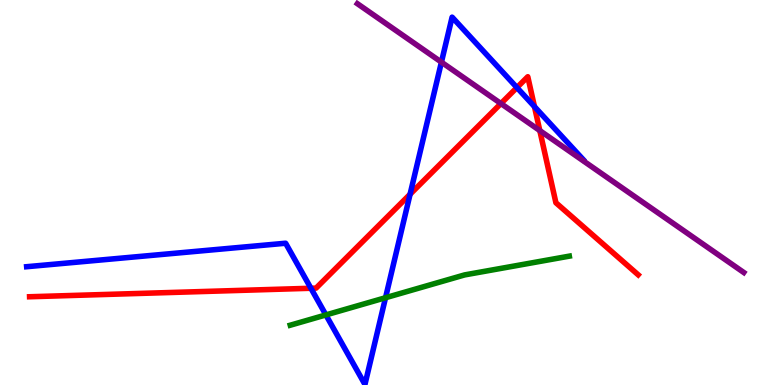[{'lines': ['blue', 'red'], 'intersections': [{'x': 4.01, 'y': 2.51}, {'x': 5.29, 'y': 4.96}, {'x': 6.67, 'y': 7.73}, {'x': 6.9, 'y': 7.23}]}, {'lines': ['green', 'red'], 'intersections': []}, {'lines': ['purple', 'red'], 'intersections': [{'x': 6.46, 'y': 7.31}, {'x': 6.97, 'y': 6.61}]}, {'lines': ['blue', 'green'], 'intersections': [{'x': 4.21, 'y': 1.82}, {'x': 4.97, 'y': 2.27}]}, {'lines': ['blue', 'purple'], 'intersections': [{'x': 5.7, 'y': 8.39}]}, {'lines': ['green', 'purple'], 'intersections': []}]